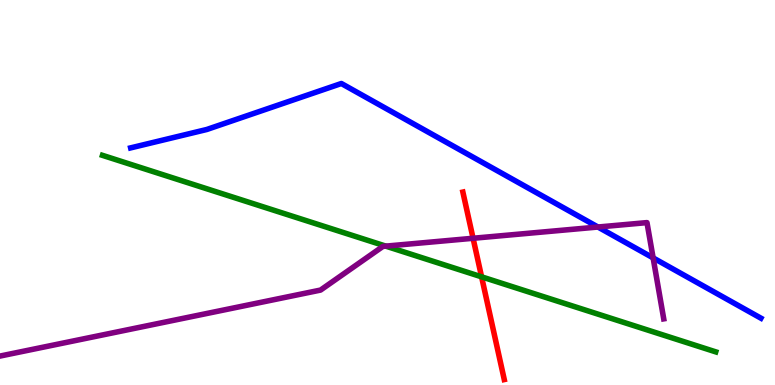[{'lines': ['blue', 'red'], 'intersections': []}, {'lines': ['green', 'red'], 'intersections': [{'x': 6.21, 'y': 2.81}]}, {'lines': ['purple', 'red'], 'intersections': [{'x': 6.1, 'y': 3.81}]}, {'lines': ['blue', 'green'], 'intersections': []}, {'lines': ['blue', 'purple'], 'intersections': [{'x': 7.72, 'y': 4.1}, {'x': 8.43, 'y': 3.3}]}, {'lines': ['green', 'purple'], 'intersections': [{'x': 4.98, 'y': 3.61}]}]